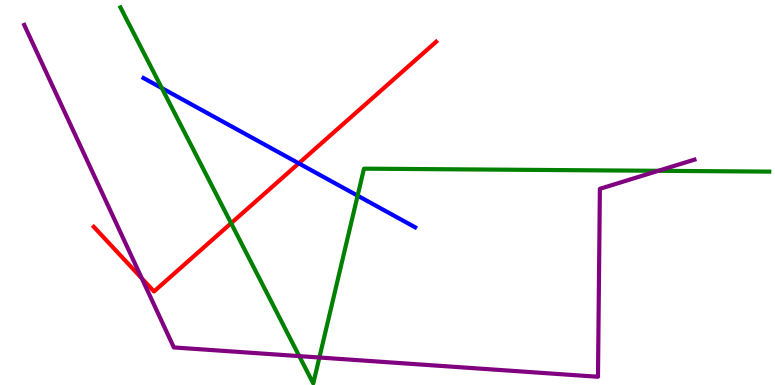[{'lines': ['blue', 'red'], 'intersections': [{'x': 3.86, 'y': 5.76}]}, {'lines': ['green', 'red'], 'intersections': [{'x': 2.98, 'y': 4.2}]}, {'lines': ['purple', 'red'], 'intersections': [{'x': 1.83, 'y': 2.77}]}, {'lines': ['blue', 'green'], 'intersections': [{'x': 2.09, 'y': 7.71}, {'x': 4.61, 'y': 4.92}]}, {'lines': ['blue', 'purple'], 'intersections': []}, {'lines': ['green', 'purple'], 'intersections': [{'x': 3.86, 'y': 0.75}, {'x': 4.12, 'y': 0.714}, {'x': 8.49, 'y': 5.56}]}]